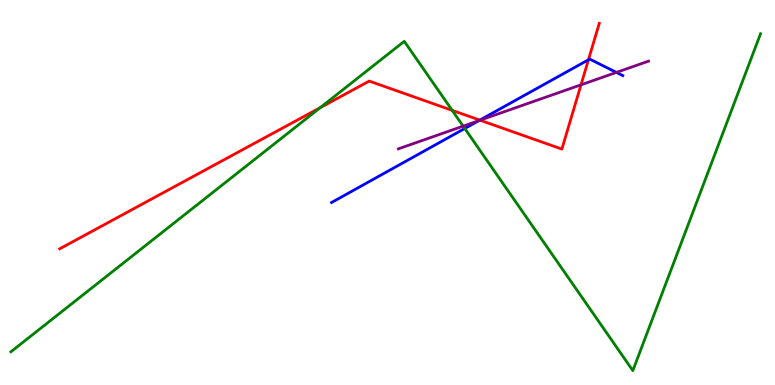[{'lines': ['blue', 'red'], 'intersections': [{'x': 6.19, 'y': 6.88}, {'x': 7.59, 'y': 8.45}]}, {'lines': ['green', 'red'], 'intersections': [{'x': 4.13, 'y': 7.2}, {'x': 5.83, 'y': 7.13}]}, {'lines': ['purple', 'red'], 'intersections': [{'x': 6.19, 'y': 6.88}, {'x': 7.5, 'y': 7.8}]}, {'lines': ['blue', 'green'], 'intersections': [{'x': 6.0, 'y': 6.66}]}, {'lines': ['blue', 'purple'], 'intersections': [{'x': 6.18, 'y': 6.87}, {'x': 7.95, 'y': 8.12}]}, {'lines': ['green', 'purple'], 'intersections': [{'x': 5.98, 'y': 6.72}]}]